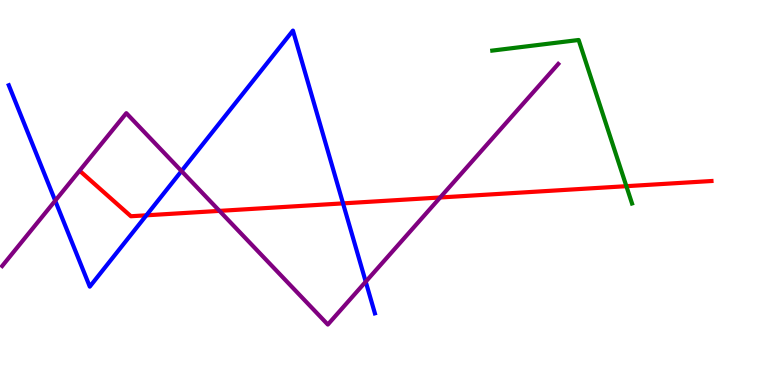[{'lines': ['blue', 'red'], 'intersections': [{'x': 1.89, 'y': 4.41}, {'x': 4.43, 'y': 4.72}]}, {'lines': ['green', 'red'], 'intersections': [{'x': 8.08, 'y': 5.16}]}, {'lines': ['purple', 'red'], 'intersections': [{'x': 2.83, 'y': 4.52}, {'x': 5.68, 'y': 4.87}]}, {'lines': ['blue', 'green'], 'intersections': []}, {'lines': ['blue', 'purple'], 'intersections': [{'x': 0.712, 'y': 4.79}, {'x': 2.34, 'y': 5.56}, {'x': 4.72, 'y': 2.68}]}, {'lines': ['green', 'purple'], 'intersections': []}]